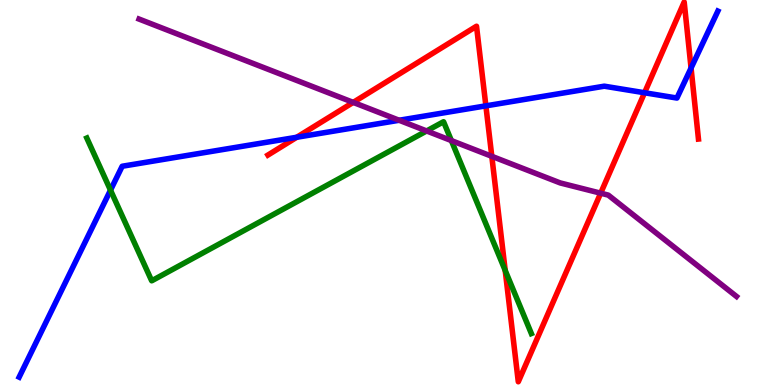[{'lines': ['blue', 'red'], 'intersections': [{'x': 3.83, 'y': 6.43}, {'x': 6.27, 'y': 7.25}, {'x': 8.32, 'y': 7.59}, {'x': 8.92, 'y': 8.23}]}, {'lines': ['green', 'red'], 'intersections': [{'x': 6.52, 'y': 2.97}]}, {'lines': ['purple', 'red'], 'intersections': [{'x': 4.56, 'y': 7.34}, {'x': 6.35, 'y': 5.94}, {'x': 7.75, 'y': 4.98}]}, {'lines': ['blue', 'green'], 'intersections': [{'x': 1.43, 'y': 5.06}]}, {'lines': ['blue', 'purple'], 'intersections': [{'x': 5.15, 'y': 6.88}]}, {'lines': ['green', 'purple'], 'intersections': [{'x': 5.5, 'y': 6.6}, {'x': 5.82, 'y': 6.35}]}]